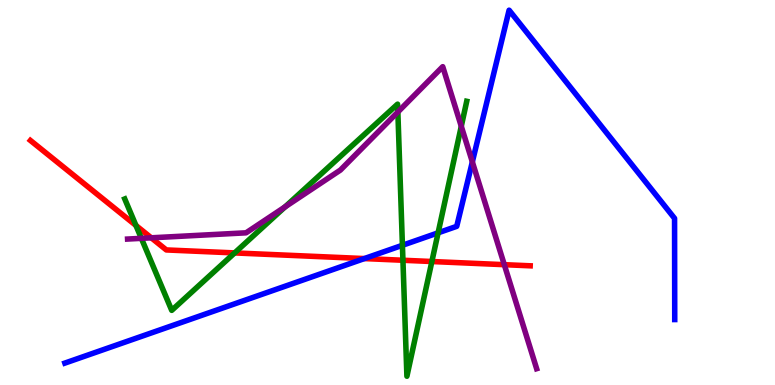[{'lines': ['blue', 'red'], 'intersections': [{'x': 4.7, 'y': 3.28}]}, {'lines': ['green', 'red'], 'intersections': [{'x': 1.75, 'y': 4.14}, {'x': 3.03, 'y': 3.43}, {'x': 5.2, 'y': 3.24}, {'x': 5.57, 'y': 3.21}]}, {'lines': ['purple', 'red'], 'intersections': [{'x': 1.95, 'y': 3.82}, {'x': 6.51, 'y': 3.13}]}, {'lines': ['blue', 'green'], 'intersections': [{'x': 5.19, 'y': 3.63}, {'x': 5.65, 'y': 3.95}]}, {'lines': ['blue', 'purple'], 'intersections': [{'x': 6.09, 'y': 5.79}]}, {'lines': ['green', 'purple'], 'intersections': [{'x': 1.82, 'y': 3.81}, {'x': 3.68, 'y': 4.63}, {'x': 5.13, 'y': 7.09}, {'x': 5.95, 'y': 6.72}]}]